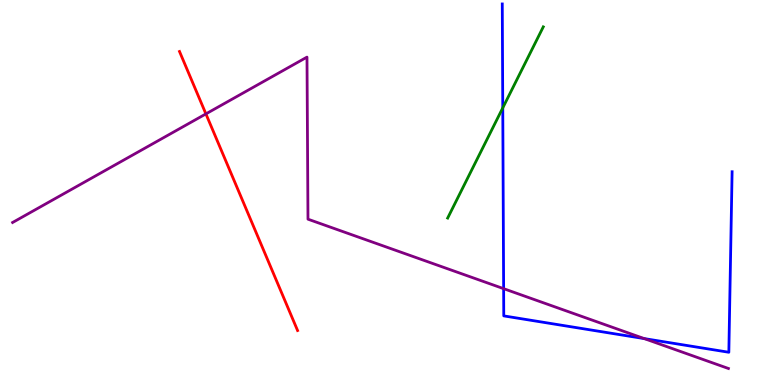[{'lines': ['blue', 'red'], 'intersections': []}, {'lines': ['green', 'red'], 'intersections': []}, {'lines': ['purple', 'red'], 'intersections': [{'x': 2.66, 'y': 7.04}]}, {'lines': ['blue', 'green'], 'intersections': [{'x': 6.49, 'y': 7.2}]}, {'lines': ['blue', 'purple'], 'intersections': [{'x': 6.5, 'y': 2.5}, {'x': 8.31, 'y': 1.21}]}, {'lines': ['green', 'purple'], 'intersections': []}]